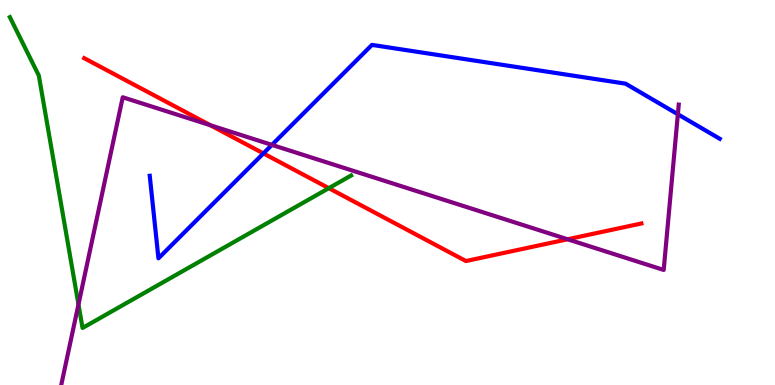[{'lines': ['blue', 'red'], 'intersections': [{'x': 3.4, 'y': 6.02}]}, {'lines': ['green', 'red'], 'intersections': [{'x': 4.24, 'y': 5.11}]}, {'lines': ['purple', 'red'], 'intersections': [{'x': 2.72, 'y': 6.75}, {'x': 7.32, 'y': 3.79}]}, {'lines': ['blue', 'green'], 'intersections': []}, {'lines': ['blue', 'purple'], 'intersections': [{'x': 3.51, 'y': 6.24}, {'x': 8.75, 'y': 7.03}]}, {'lines': ['green', 'purple'], 'intersections': [{'x': 1.01, 'y': 2.09}]}]